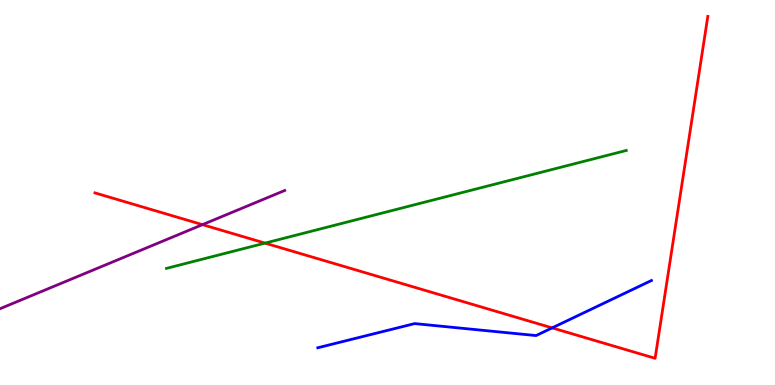[{'lines': ['blue', 'red'], 'intersections': [{'x': 7.12, 'y': 1.48}]}, {'lines': ['green', 'red'], 'intersections': [{'x': 3.42, 'y': 3.69}]}, {'lines': ['purple', 'red'], 'intersections': [{'x': 2.61, 'y': 4.17}]}, {'lines': ['blue', 'green'], 'intersections': []}, {'lines': ['blue', 'purple'], 'intersections': []}, {'lines': ['green', 'purple'], 'intersections': []}]